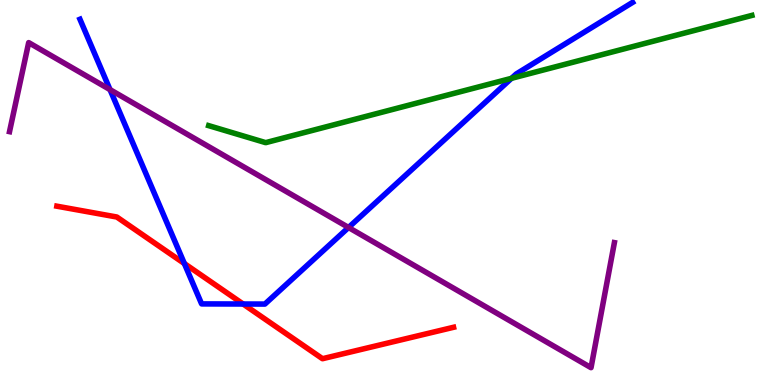[{'lines': ['blue', 'red'], 'intersections': [{'x': 2.38, 'y': 3.15}, {'x': 3.14, 'y': 2.1}]}, {'lines': ['green', 'red'], 'intersections': []}, {'lines': ['purple', 'red'], 'intersections': []}, {'lines': ['blue', 'green'], 'intersections': [{'x': 6.6, 'y': 7.97}]}, {'lines': ['blue', 'purple'], 'intersections': [{'x': 1.42, 'y': 7.67}, {'x': 4.5, 'y': 4.09}]}, {'lines': ['green', 'purple'], 'intersections': []}]